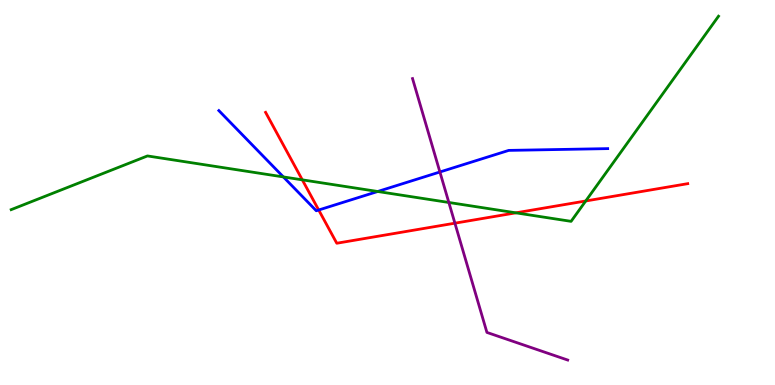[{'lines': ['blue', 'red'], 'intersections': [{'x': 4.11, 'y': 4.55}]}, {'lines': ['green', 'red'], 'intersections': [{'x': 3.9, 'y': 5.33}, {'x': 6.66, 'y': 4.47}, {'x': 7.56, 'y': 4.78}]}, {'lines': ['purple', 'red'], 'intersections': [{'x': 5.87, 'y': 4.2}]}, {'lines': ['blue', 'green'], 'intersections': [{'x': 3.66, 'y': 5.4}, {'x': 4.87, 'y': 5.03}]}, {'lines': ['blue', 'purple'], 'intersections': [{'x': 5.68, 'y': 5.53}]}, {'lines': ['green', 'purple'], 'intersections': [{'x': 5.79, 'y': 4.74}]}]